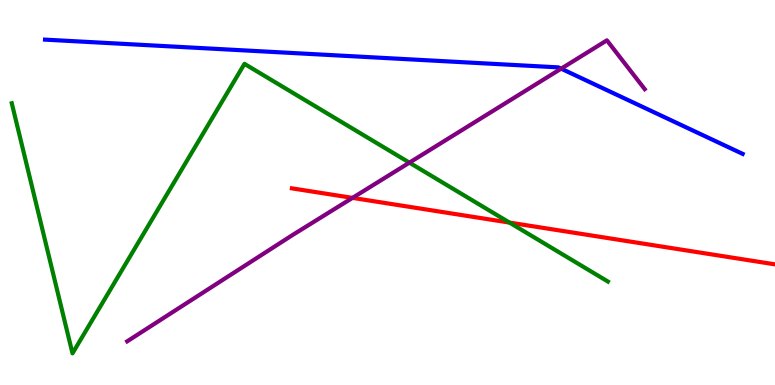[{'lines': ['blue', 'red'], 'intersections': []}, {'lines': ['green', 'red'], 'intersections': [{'x': 6.57, 'y': 4.22}]}, {'lines': ['purple', 'red'], 'intersections': [{'x': 4.55, 'y': 4.86}]}, {'lines': ['blue', 'green'], 'intersections': []}, {'lines': ['blue', 'purple'], 'intersections': [{'x': 7.24, 'y': 8.22}]}, {'lines': ['green', 'purple'], 'intersections': [{'x': 5.28, 'y': 5.78}]}]